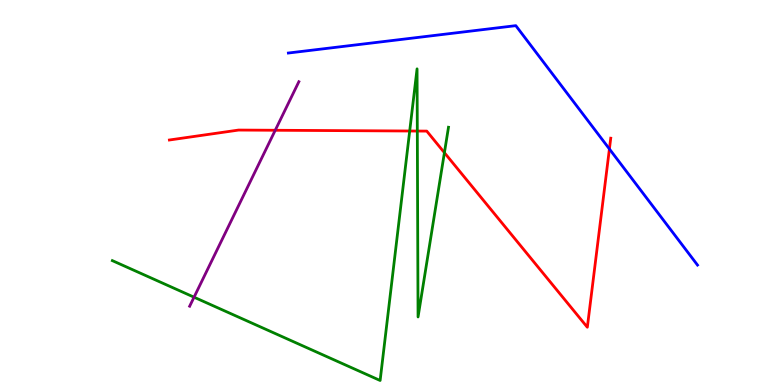[{'lines': ['blue', 'red'], 'intersections': [{'x': 7.86, 'y': 6.13}]}, {'lines': ['green', 'red'], 'intersections': [{'x': 5.29, 'y': 6.6}, {'x': 5.38, 'y': 6.6}, {'x': 5.73, 'y': 6.03}]}, {'lines': ['purple', 'red'], 'intersections': [{'x': 3.55, 'y': 6.62}]}, {'lines': ['blue', 'green'], 'intersections': []}, {'lines': ['blue', 'purple'], 'intersections': []}, {'lines': ['green', 'purple'], 'intersections': [{'x': 2.5, 'y': 2.28}]}]